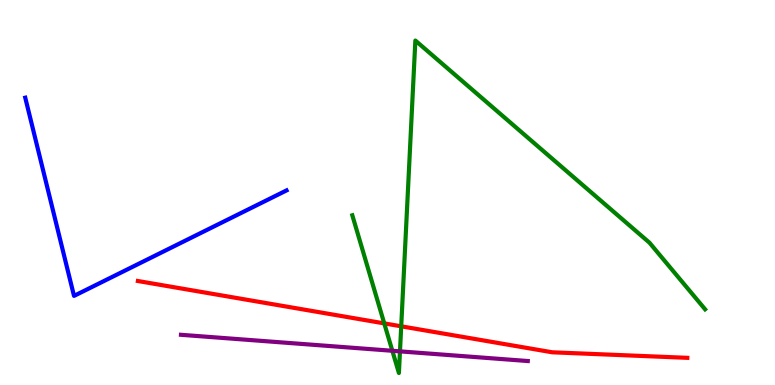[{'lines': ['blue', 'red'], 'intersections': []}, {'lines': ['green', 'red'], 'intersections': [{'x': 4.96, 'y': 1.6}, {'x': 5.18, 'y': 1.52}]}, {'lines': ['purple', 'red'], 'intersections': []}, {'lines': ['blue', 'green'], 'intersections': []}, {'lines': ['blue', 'purple'], 'intersections': []}, {'lines': ['green', 'purple'], 'intersections': [{'x': 5.06, 'y': 0.889}, {'x': 5.16, 'y': 0.874}]}]